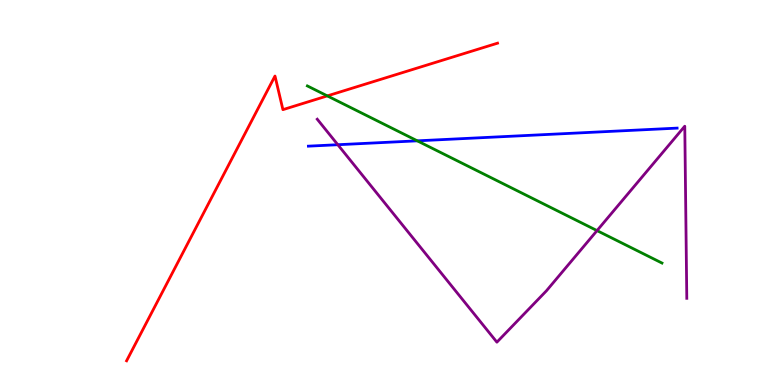[{'lines': ['blue', 'red'], 'intersections': []}, {'lines': ['green', 'red'], 'intersections': [{'x': 4.22, 'y': 7.51}]}, {'lines': ['purple', 'red'], 'intersections': []}, {'lines': ['blue', 'green'], 'intersections': [{'x': 5.38, 'y': 6.34}]}, {'lines': ['blue', 'purple'], 'intersections': [{'x': 4.36, 'y': 6.24}]}, {'lines': ['green', 'purple'], 'intersections': [{'x': 7.7, 'y': 4.01}]}]